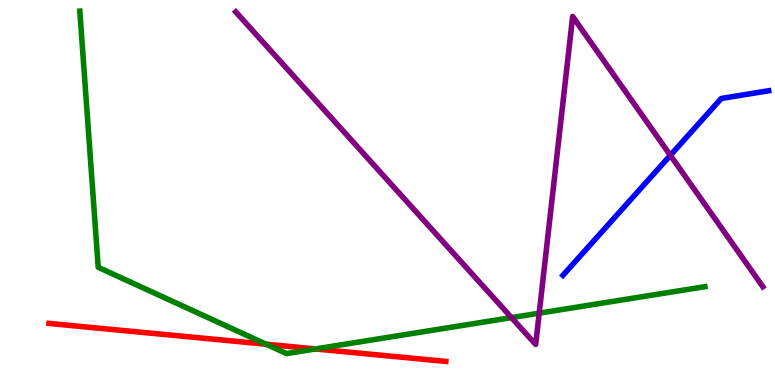[{'lines': ['blue', 'red'], 'intersections': []}, {'lines': ['green', 'red'], 'intersections': [{'x': 3.43, 'y': 1.06}, {'x': 4.07, 'y': 0.936}]}, {'lines': ['purple', 'red'], 'intersections': []}, {'lines': ['blue', 'green'], 'intersections': []}, {'lines': ['blue', 'purple'], 'intersections': [{'x': 8.65, 'y': 5.97}]}, {'lines': ['green', 'purple'], 'intersections': [{'x': 6.6, 'y': 1.75}, {'x': 6.96, 'y': 1.87}]}]